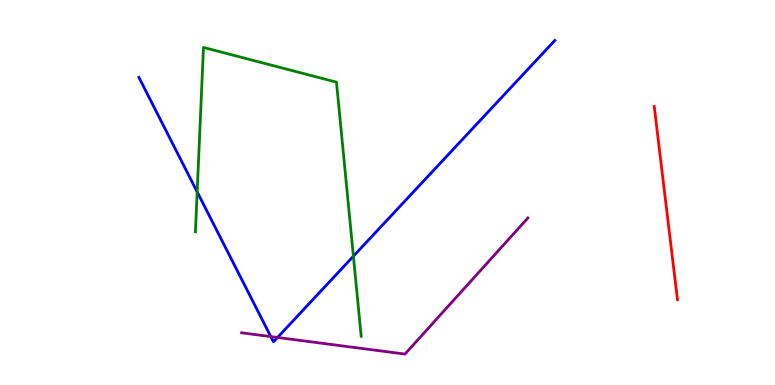[{'lines': ['blue', 'red'], 'intersections': []}, {'lines': ['green', 'red'], 'intersections': []}, {'lines': ['purple', 'red'], 'intersections': []}, {'lines': ['blue', 'green'], 'intersections': [{'x': 2.54, 'y': 5.02}, {'x': 4.56, 'y': 3.35}]}, {'lines': ['blue', 'purple'], 'intersections': [{'x': 3.49, 'y': 1.26}, {'x': 3.58, 'y': 1.23}]}, {'lines': ['green', 'purple'], 'intersections': []}]